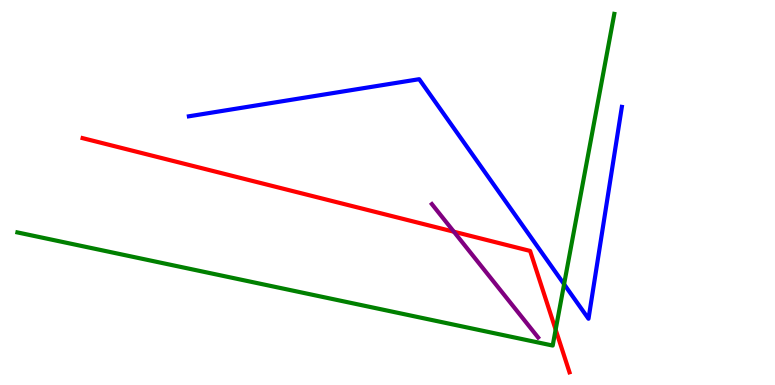[{'lines': ['blue', 'red'], 'intersections': []}, {'lines': ['green', 'red'], 'intersections': [{'x': 7.17, 'y': 1.44}]}, {'lines': ['purple', 'red'], 'intersections': [{'x': 5.86, 'y': 3.98}]}, {'lines': ['blue', 'green'], 'intersections': [{'x': 7.28, 'y': 2.62}]}, {'lines': ['blue', 'purple'], 'intersections': []}, {'lines': ['green', 'purple'], 'intersections': []}]